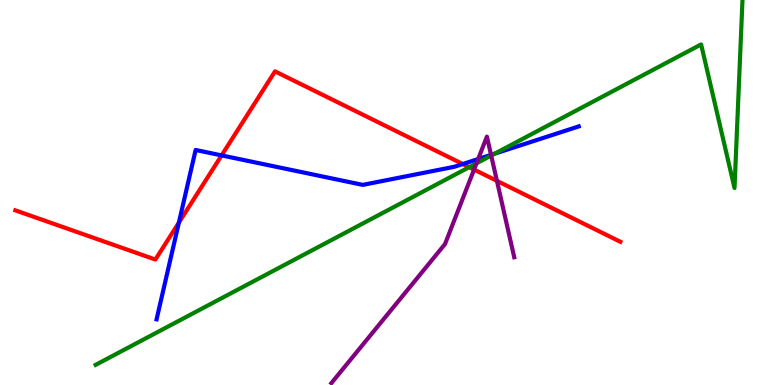[{'lines': ['blue', 'red'], 'intersections': [{'x': 2.31, 'y': 4.22}, {'x': 2.86, 'y': 5.96}, {'x': 5.97, 'y': 5.74}]}, {'lines': ['green', 'red'], 'intersections': [{'x': 6.05, 'y': 5.66}]}, {'lines': ['purple', 'red'], 'intersections': [{'x': 6.12, 'y': 5.6}, {'x': 6.41, 'y': 5.3}]}, {'lines': ['blue', 'green'], 'intersections': [{'x': 6.38, 'y': 6.01}]}, {'lines': ['blue', 'purple'], 'intersections': [{'x': 6.17, 'y': 5.87}, {'x': 6.34, 'y': 5.98}]}, {'lines': ['green', 'purple'], 'intersections': [{'x': 6.15, 'y': 5.76}, {'x': 6.34, 'y': 5.96}]}]